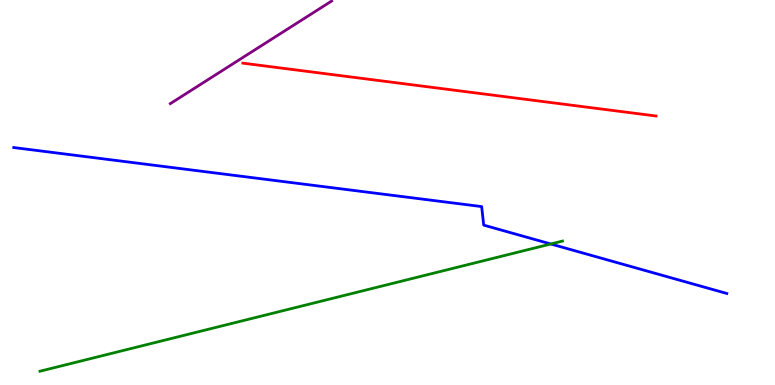[{'lines': ['blue', 'red'], 'intersections': []}, {'lines': ['green', 'red'], 'intersections': []}, {'lines': ['purple', 'red'], 'intersections': []}, {'lines': ['blue', 'green'], 'intersections': [{'x': 7.11, 'y': 3.66}]}, {'lines': ['blue', 'purple'], 'intersections': []}, {'lines': ['green', 'purple'], 'intersections': []}]